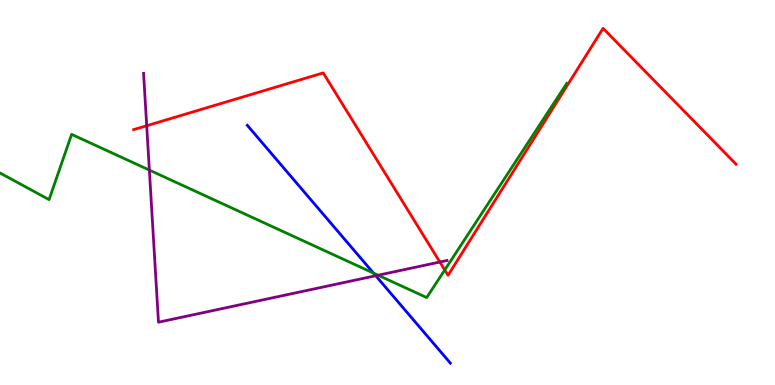[{'lines': ['blue', 'red'], 'intersections': []}, {'lines': ['green', 'red'], 'intersections': [{'x': 5.74, 'y': 2.99}]}, {'lines': ['purple', 'red'], 'intersections': [{'x': 1.89, 'y': 6.73}, {'x': 5.68, 'y': 3.19}]}, {'lines': ['blue', 'green'], 'intersections': [{'x': 4.82, 'y': 2.91}]}, {'lines': ['blue', 'purple'], 'intersections': [{'x': 4.85, 'y': 2.84}]}, {'lines': ['green', 'purple'], 'intersections': [{'x': 1.93, 'y': 5.58}, {'x': 4.88, 'y': 2.85}]}]